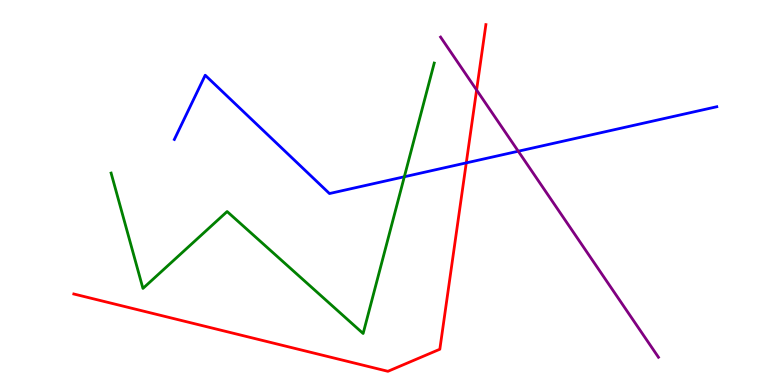[{'lines': ['blue', 'red'], 'intersections': [{'x': 6.02, 'y': 5.77}]}, {'lines': ['green', 'red'], 'intersections': []}, {'lines': ['purple', 'red'], 'intersections': [{'x': 6.15, 'y': 7.66}]}, {'lines': ['blue', 'green'], 'intersections': [{'x': 5.22, 'y': 5.41}]}, {'lines': ['blue', 'purple'], 'intersections': [{'x': 6.69, 'y': 6.07}]}, {'lines': ['green', 'purple'], 'intersections': []}]